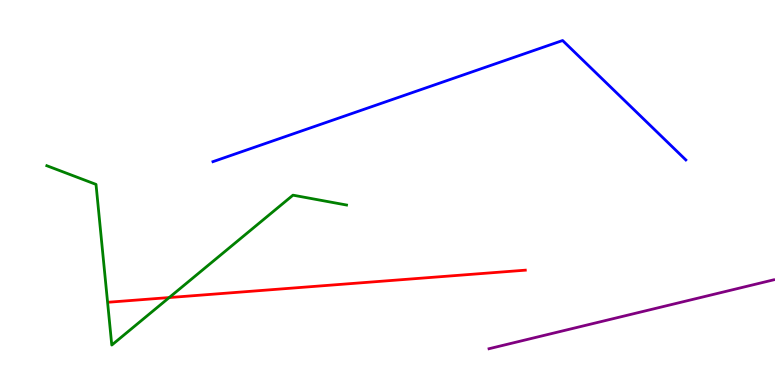[{'lines': ['blue', 'red'], 'intersections': []}, {'lines': ['green', 'red'], 'intersections': [{'x': 2.18, 'y': 2.27}]}, {'lines': ['purple', 'red'], 'intersections': []}, {'lines': ['blue', 'green'], 'intersections': []}, {'lines': ['blue', 'purple'], 'intersections': []}, {'lines': ['green', 'purple'], 'intersections': []}]